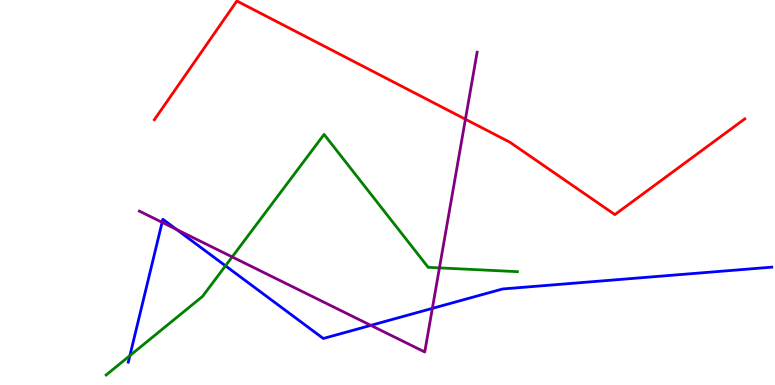[{'lines': ['blue', 'red'], 'intersections': []}, {'lines': ['green', 'red'], 'intersections': []}, {'lines': ['purple', 'red'], 'intersections': [{'x': 6.01, 'y': 6.9}]}, {'lines': ['blue', 'green'], 'intersections': [{'x': 1.68, 'y': 0.763}, {'x': 2.91, 'y': 3.1}]}, {'lines': ['blue', 'purple'], 'intersections': [{'x': 2.09, 'y': 4.23}, {'x': 2.28, 'y': 4.04}, {'x': 4.78, 'y': 1.55}, {'x': 5.58, 'y': 1.99}]}, {'lines': ['green', 'purple'], 'intersections': [{'x': 3.0, 'y': 3.33}, {'x': 5.67, 'y': 3.04}]}]